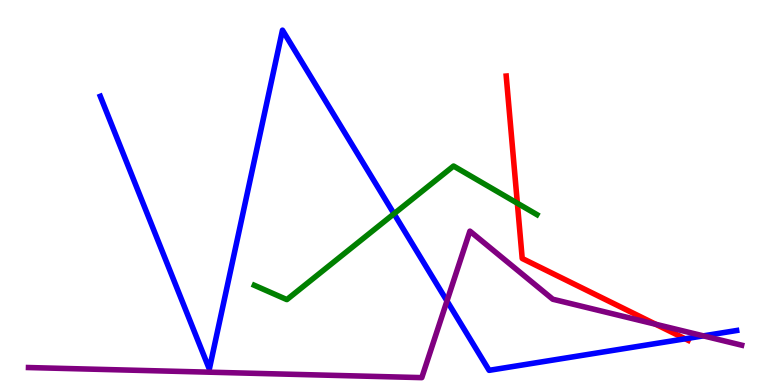[{'lines': ['blue', 'red'], 'intersections': [{'x': 8.84, 'y': 1.2}]}, {'lines': ['green', 'red'], 'intersections': [{'x': 6.68, 'y': 4.72}]}, {'lines': ['purple', 'red'], 'intersections': [{'x': 8.46, 'y': 1.58}]}, {'lines': ['blue', 'green'], 'intersections': [{'x': 5.08, 'y': 4.45}]}, {'lines': ['blue', 'purple'], 'intersections': [{'x': 5.77, 'y': 2.18}, {'x': 9.08, 'y': 1.28}]}, {'lines': ['green', 'purple'], 'intersections': []}]